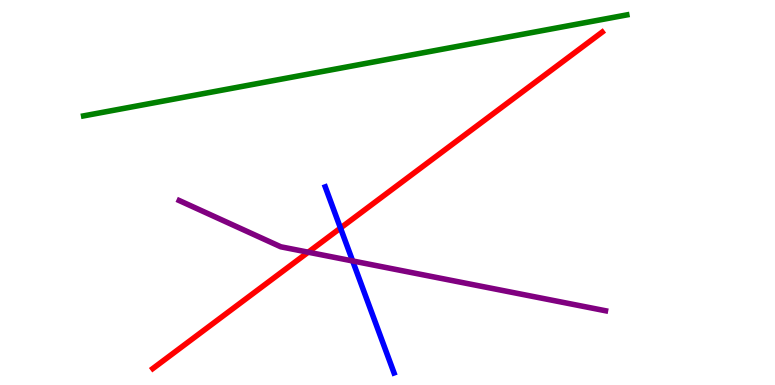[{'lines': ['blue', 'red'], 'intersections': [{'x': 4.39, 'y': 4.08}]}, {'lines': ['green', 'red'], 'intersections': []}, {'lines': ['purple', 'red'], 'intersections': [{'x': 3.98, 'y': 3.45}]}, {'lines': ['blue', 'green'], 'intersections': []}, {'lines': ['blue', 'purple'], 'intersections': [{'x': 4.55, 'y': 3.22}]}, {'lines': ['green', 'purple'], 'intersections': []}]